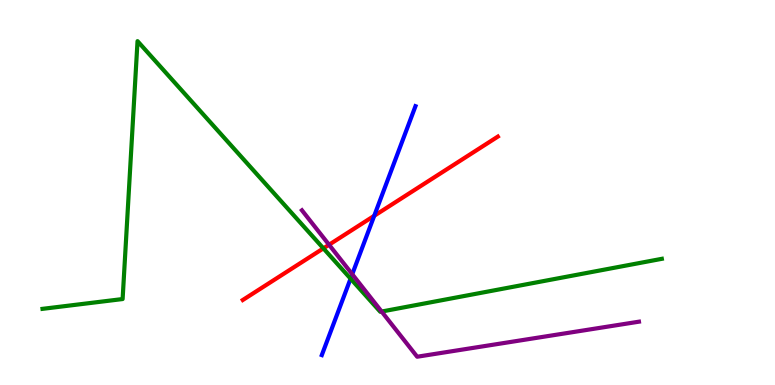[{'lines': ['blue', 'red'], 'intersections': [{'x': 4.83, 'y': 4.39}]}, {'lines': ['green', 'red'], 'intersections': [{'x': 4.17, 'y': 3.55}]}, {'lines': ['purple', 'red'], 'intersections': [{'x': 4.25, 'y': 3.64}]}, {'lines': ['blue', 'green'], 'intersections': [{'x': 4.52, 'y': 2.76}]}, {'lines': ['blue', 'purple'], 'intersections': [{'x': 4.55, 'y': 2.88}]}, {'lines': ['green', 'purple'], 'intersections': [{'x': 4.92, 'y': 1.91}]}]